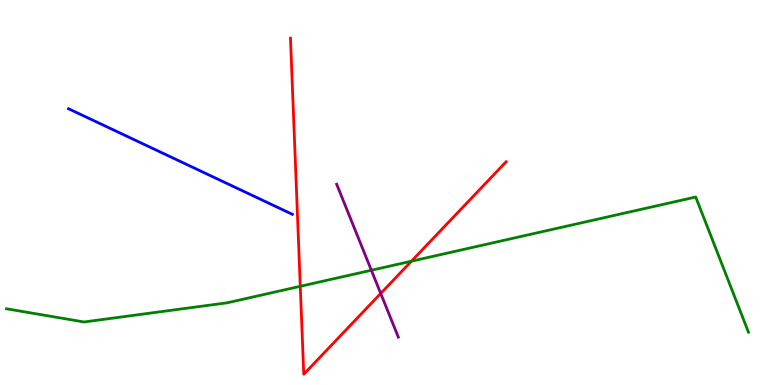[{'lines': ['blue', 'red'], 'intersections': []}, {'lines': ['green', 'red'], 'intersections': [{'x': 3.87, 'y': 2.56}, {'x': 5.31, 'y': 3.22}]}, {'lines': ['purple', 'red'], 'intersections': [{'x': 4.91, 'y': 2.38}]}, {'lines': ['blue', 'green'], 'intersections': []}, {'lines': ['blue', 'purple'], 'intersections': []}, {'lines': ['green', 'purple'], 'intersections': [{'x': 4.79, 'y': 2.98}]}]